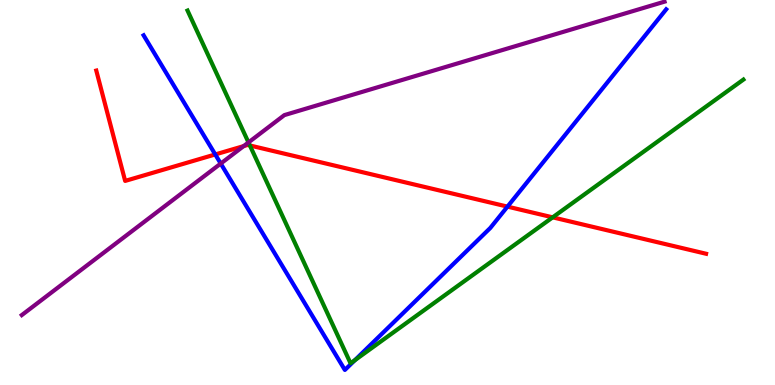[{'lines': ['blue', 'red'], 'intersections': [{'x': 2.78, 'y': 5.99}, {'x': 6.55, 'y': 4.63}]}, {'lines': ['green', 'red'], 'intersections': [{'x': 3.22, 'y': 6.22}, {'x': 7.13, 'y': 4.35}]}, {'lines': ['purple', 'red'], 'intersections': [{'x': 3.14, 'y': 6.2}]}, {'lines': ['blue', 'green'], 'intersections': [{'x': 4.58, 'y': 0.644}]}, {'lines': ['blue', 'purple'], 'intersections': [{'x': 2.85, 'y': 5.75}]}, {'lines': ['green', 'purple'], 'intersections': [{'x': 3.21, 'y': 6.3}]}]